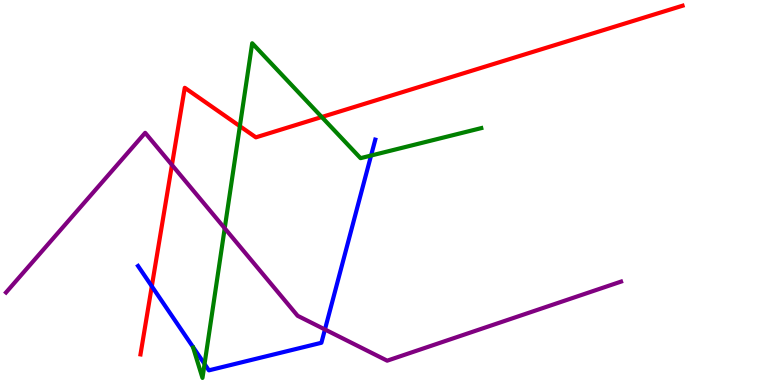[{'lines': ['blue', 'red'], 'intersections': [{'x': 1.96, 'y': 2.56}]}, {'lines': ['green', 'red'], 'intersections': [{'x': 3.1, 'y': 6.72}, {'x': 4.15, 'y': 6.96}]}, {'lines': ['purple', 'red'], 'intersections': [{'x': 2.22, 'y': 5.72}]}, {'lines': ['blue', 'green'], 'intersections': [{'x': 2.64, 'y': 0.546}, {'x': 4.79, 'y': 5.96}]}, {'lines': ['blue', 'purple'], 'intersections': [{'x': 4.19, 'y': 1.44}]}, {'lines': ['green', 'purple'], 'intersections': [{'x': 2.9, 'y': 4.07}]}]